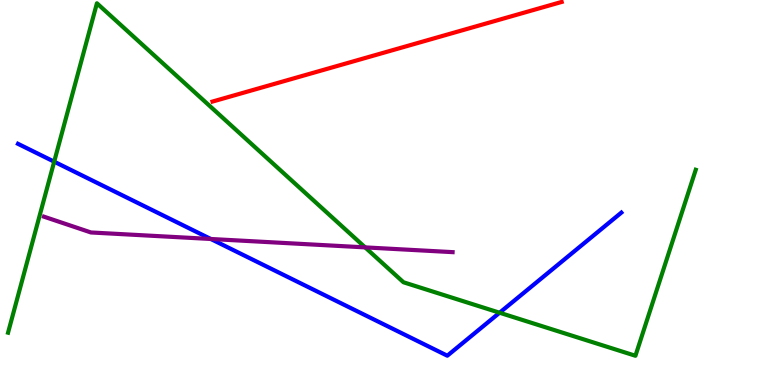[{'lines': ['blue', 'red'], 'intersections': []}, {'lines': ['green', 'red'], 'intersections': []}, {'lines': ['purple', 'red'], 'intersections': []}, {'lines': ['blue', 'green'], 'intersections': [{'x': 0.699, 'y': 5.8}, {'x': 6.45, 'y': 1.88}]}, {'lines': ['blue', 'purple'], 'intersections': [{'x': 2.72, 'y': 3.79}]}, {'lines': ['green', 'purple'], 'intersections': [{'x': 4.71, 'y': 3.57}]}]